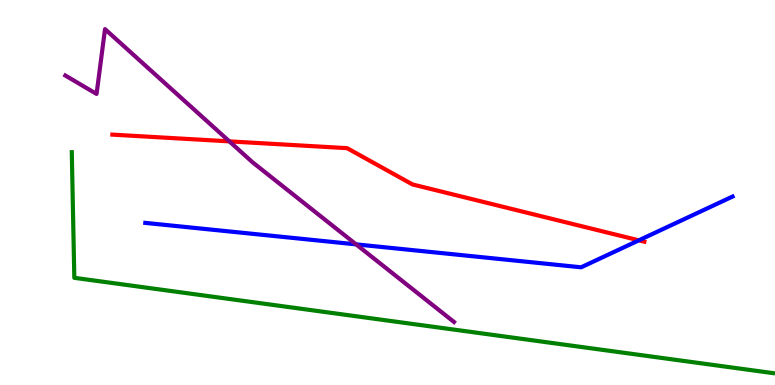[{'lines': ['blue', 'red'], 'intersections': [{'x': 8.24, 'y': 3.76}]}, {'lines': ['green', 'red'], 'intersections': []}, {'lines': ['purple', 'red'], 'intersections': [{'x': 2.96, 'y': 6.33}]}, {'lines': ['blue', 'green'], 'intersections': []}, {'lines': ['blue', 'purple'], 'intersections': [{'x': 4.59, 'y': 3.65}]}, {'lines': ['green', 'purple'], 'intersections': []}]